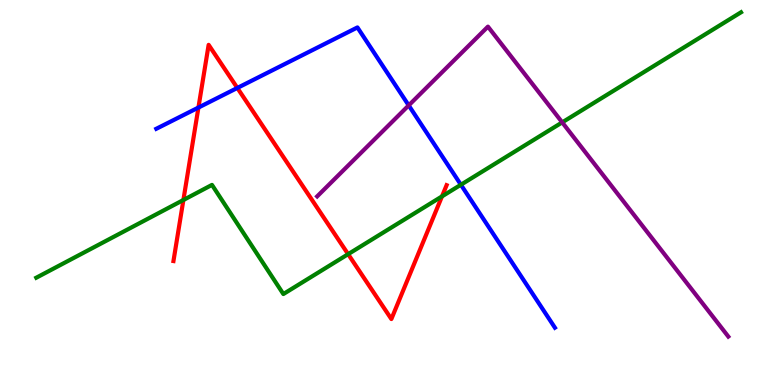[{'lines': ['blue', 'red'], 'intersections': [{'x': 2.56, 'y': 7.21}, {'x': 3.06, 'y': 7.72}]}, {'lines': ['green', 'red'], 'intersections': [{'x': 2.37, 'y': 4.81}, {'x': 4.49, 'y': 3.4}, {'x': 5.7, 'y': 4.9}]}, {'lines': ['purple', 'red'], 'intersections': []}, {'lines': ['blue', 'green'], 'intersections': [{'x': 5.95, 'y': 5.2}]}, {'lines': ['blue', 'purple'], 'intersections': [{'x': 5.27, 'y': 7.26}]}, {'lines': ['green', 'purple'], 'intersections': [{'x': 7.25, 'y': 6.82}]}]